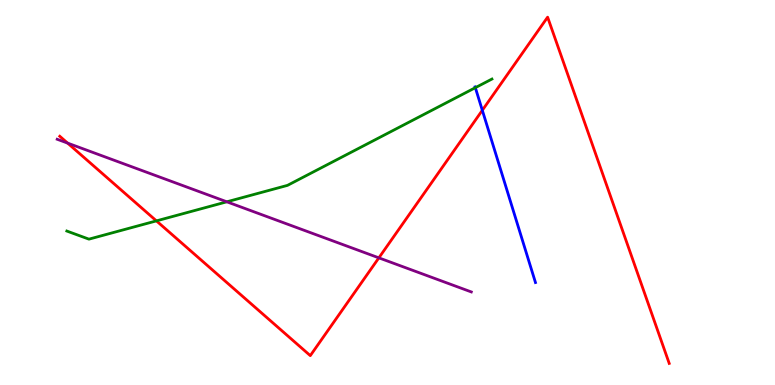[{'lines': ['blue', 'red'], 'intersections': [{'x': 6.22, 'y': 7.14}]}, {'lines': ['green', 'red'], 'intersections': [{'x': 2.02, 'y': 4.26}]}, {'lines': ['purple', 'red'], 'intersections': [{'x': 0.872, 'y': 6.28}, {'x': 4.89, 'y': 3.3}]}, {'lines': ['blue', 'green'], 'intersections': [{'x': 6.13, 'y': 7.72}]}, {'lines': ['blue', 'purple'], 'intersections': []}, {'lines': ['green', 'purple'], 'intersections': [{'x': 2.93, 'y': 4.76}]}]